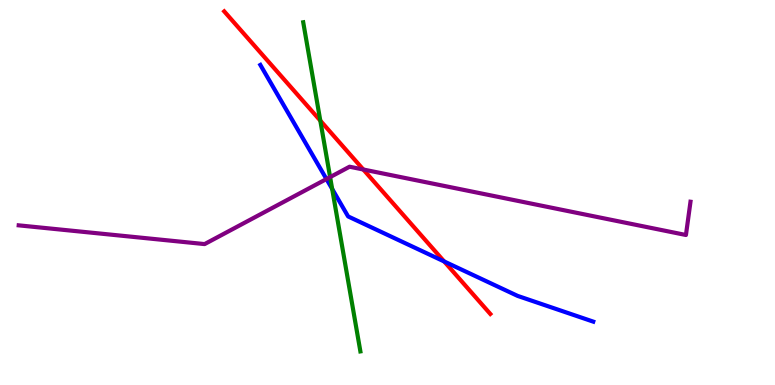[{'lines': ['blue', 'red'], 'intersections': [{'x': 5.73, 'y': 3.21}]}, {'lines': ['green', 'red'], 'intersections': [{'x': 4.13, 'y': 6.87}]}, {'lines': ['purple', 'red'], 'intersections': [{'x': 4.69, 'y': 5.6}]}, {'lines': ['blue', 'green'], 'intersections': [{'x': 4.29, 'y': 5.09}]}, {'lines': ['blue', 'purple'], 'intersections': [{'x': 4.21, 'y': 5.35}]}, {'lines': ['green', 'purple'], 'intersections': [{'x': 4.26, 'y': 5.4}]}]